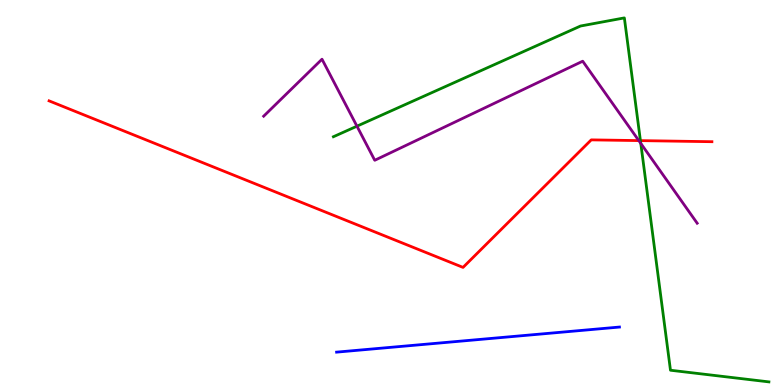[{'lines': ['blue', 'red'], 'intersections': []}, {'lines': ['green', 'red'], 'intersections': [{'x': 8.26, 'y': 6.35}]}, {'lines': ['purple', 'red'], 'intersections': [{'x': 8.24, 'y': 6.35}]}, {'lines': ['blue', 'green'], 'intersections': []}, {'lines': ['blue', 'purple'], 'intersections': []}, {'lines': ['green', 'purple'], 'intersections': [{'x': 4.61, 'y': 6.72}, {'x': 8.27, 'y': 6.28}]}]